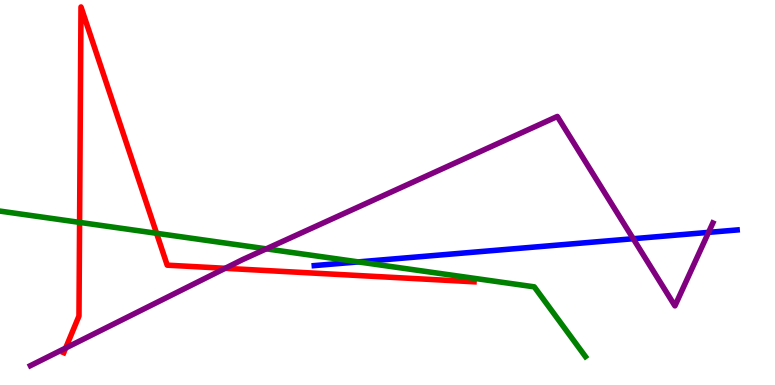[{'lines': ['blue', 'red'], 'intersections': []}, {'lines': ['green', 'red'], 'intersections': [{'x': 1.03, 'y': 4.22}, {'x': 2.02, 'y': 3.94}]}, {'lines': ['purple', 'red'], 'intersections': [{'x': 0.847, 'y': 0.96}, {'x': 2.91, 'y': 3.03}]}, {'lines': ['blue', 'green'], 'intersections': [{'x': 4.62, 'y': 3.2}]}, {'lines': ['blue', 'purple'], 'intersections': [{'x': 8.17, 'y': 3.8}, {'x': 9.14, 'y': 3.96}]}, {'lines': ['green', 'purple'], 'intersections': [{'x': 3.44, 'y': 3.54}]}]